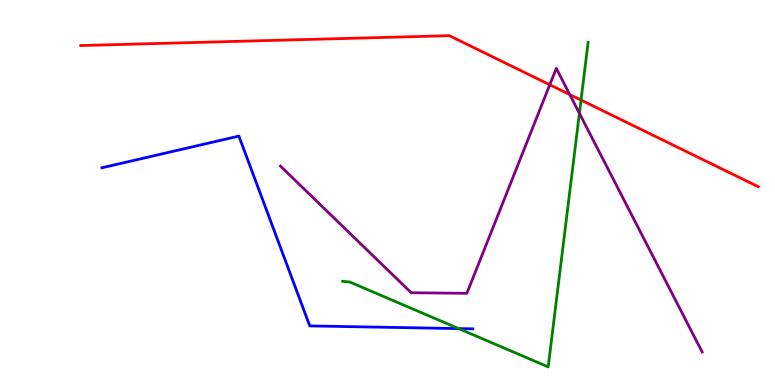[{'lines': ['blue', 'red'], 'intersections': []}, {'lines': ['green', 'red'], 'intersections': [{'x': 7.5, 'y': 7.4}]}, {'lines': ['purple', 'red'], 'intersections': [{'x': 7.09, 'y': 7.8}, {'x': 7.35, 'y': 7.54}]}, {'lines': ['blue', 'green'], 'intersections': [{'x': 5.92, 'y': 1.46}]}, {'lines': ['blue', 'purple'], 'intersections': []}, {'lines': ['green', 'purple'], 'intersections': [{'x': 7.48, 'y': 7.06}]}]